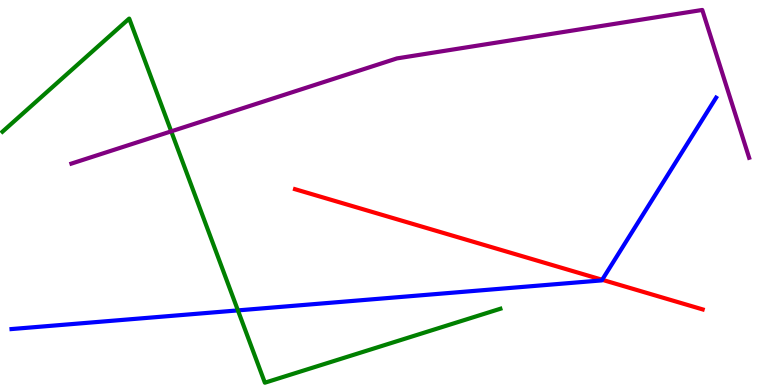[{'lines': ['blue', 'red'], 'intersections': [{'x': 7.77, 'y': 2.73}]}, {'lines': ['green', 'red'], 'intersections': []}, {'lines': ['purple', 'red'], 'intersections': []}, {'lines': ['blue', 'green'], 'intersections': [{'x': 3.07, 'y': 1.94}]}, {'lines': ['blue', 'purple'], 'intersections': []}, {'lines': ['green', 'purple'], 'intersections': [{'x': 2.21, 'y': 6.59}]}]